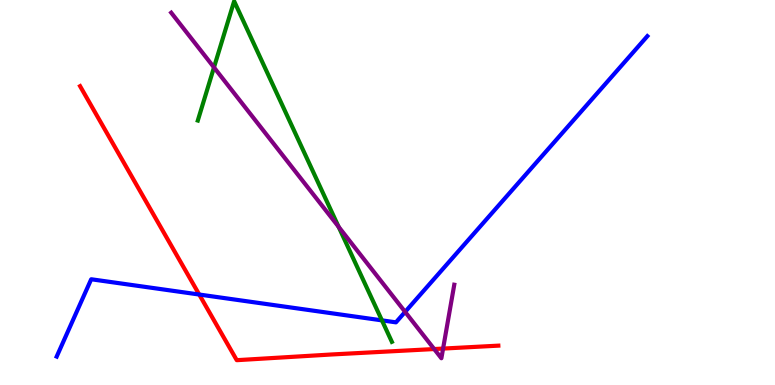[{'lines': ['blue', 'red'], 'intersections': [{'x': 2.57, 'y': 2.35}]}, {'lines': ['green', 'red'], 'intersections': []}, {'lines': ['purple', 'red'], 'intersections': [{'x': 5.6, 'y': 0.934}, {'x': 5.72, 'y': 0.946}]}, {'lines': ['blue', 'green'], 'intersections': [{'x': 4.93, 'y': 1.68}]}, {'lines': ['blue', 'purple'], 'intersections': [{'x': 5.23, 'y': 1.9}]}, {'lines': ['green', 'purple'], 'intersections': [{'x': 2.76, 'y': 8.25}, {'x': 4.37, 'y': 4.11}]}]